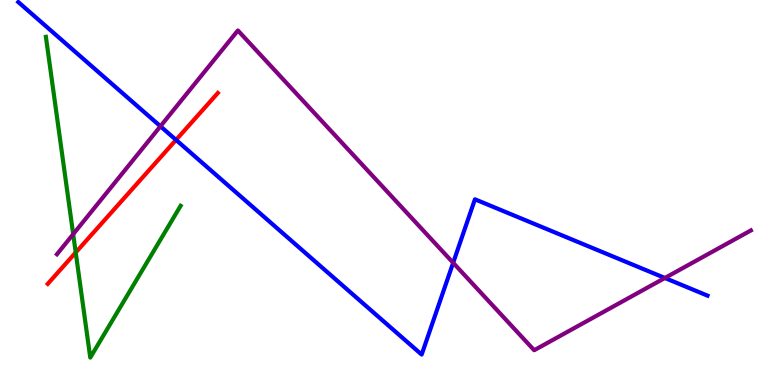[{'lines': ['blue', 'red'], 'intersections': [{'x': 2.27, 'y': 6.37}]}, {'lines': ['green', 'red'], 'intersections': [{'x': 0.977, 'y': 3.44}]}, {'lines': ['purple', 'red'], 'intersections': []}, {'lines': ['blue', 'green'], 'intersections': []}, {'lines': ['blue', 'purple'], 'intersections': [{'x': 2.07, 'y': 6.72}, {'x': 5.85, 'y': 3.17}, {'x': 8.58, 'y': 2.78}]}, {'lines': ['green', 'purple'], 'intersections': [{'x': 0.944, 'y': 3.92}]}]